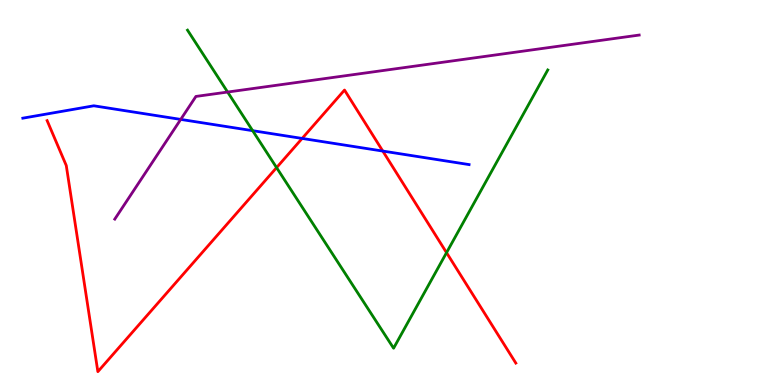[{'lines': ['blue', 'red'], 'intersections': [{'x': 3.9, 'y': 6.4}, {'x': 4.94, 'y': 6.08}]}, {'lines': ['green', 'red'], 'intersections': [{'x': 3.57, 'y': 5.65}, {'x': 5.76, 'y': 3.44}]}, {'lines': ['purple', 'red'], 'intersections': []}, {'lines': ['blue', 'green'], 'intersections': [{'x': 3.26, 'y': 6.61}]}, {'lines': ['blue', 'purple'], 'intersections': [{'x': 2.33, 'y': 6.9}]}, {'lines': ['green', 'purple'], 'intersections': [{'x': 2.94, 'y': 7.61}]}]